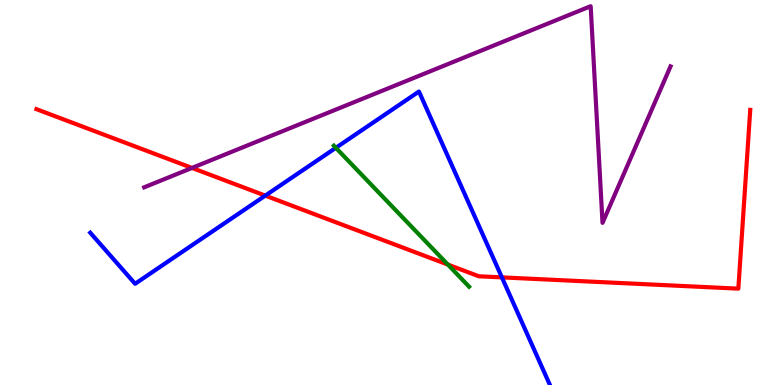[{'lines': ['blue', 'red'], 'intersections': [{'x': 3.42, 'y': 4.92}, {'x': 6.48, 'y': 2.8}]}, {'lines': ['green', 'red'], 'intersections': [{'x': 5.78, 'y': 3.13}]}, {'lines': ['purple', 'red'], 'intersections': [{'x': 2.48, 'y': 5.64}]}, {'lines': ['blue', 'green'], 'intersections': [{'x': 4.33, 'y': 6.16}]}, {'lines': ['blue', 'purple'], 'intersections': []}, {'lines': ['green', 'purple'], 'intersections': []}]